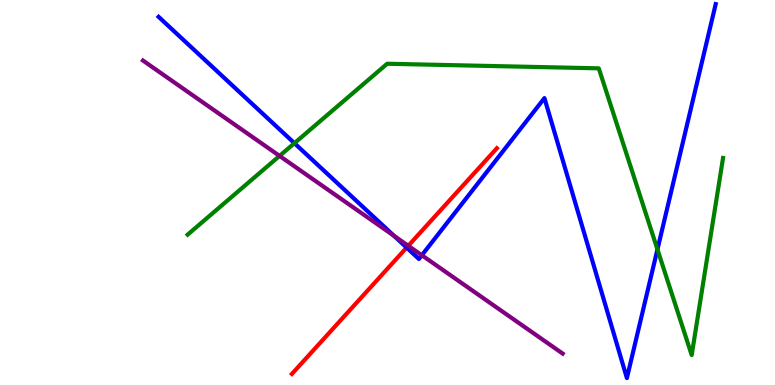[{'lines': ['blue', 'red'], 'intersections': [{'x': 5.25, 'y': 3.57}]}, {'lines': ['green', 'red'], 'intersections': []}, {'lines': ['purple', 'red'], 'intersections': [{'x': 5.27, 'y': 3.62}]}, {'lines': ['blue', 'green'], 'intersections': [{'x': 3.8, 'y': 6.28}, {'x': 8.48, 'y': 3.52}]}, {'lines': ['blue', 'purple'], 'intersections': [{'x': 5.08, 'y': 3.88}, {'x': 5.44, 'y': 3.37}]}, {'lines': ['green', 'purple'], 'intersections': [{'x': 3.61, 'y': 5.95}]}]